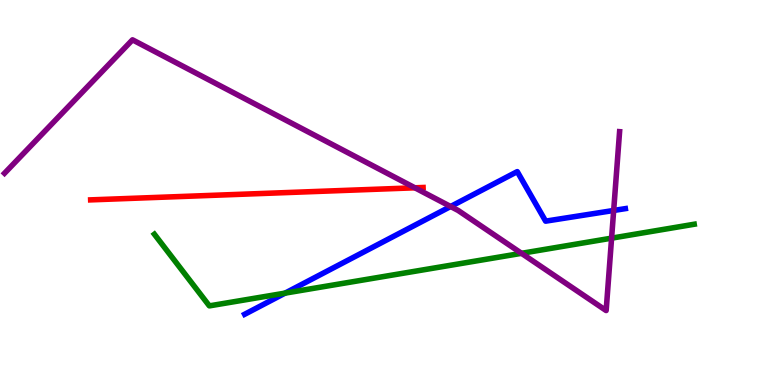[{'lines': ['blue', 'red'], 'intersections': []}, {'lines': ['green', 'red'], 'intersections': []}, {'lines': ['purple', 'red'], 'intersections': [{'x': 5.35, 'y': 5.12}]}, {'lines': ['blue', 'green'], 'intersections': [{'x': 3.68, 'y': 2.39}]}, {'lines': ['blue', 'purple'], 'intersections': [{'x': 5.81, 'y': 4.64}, {'x': 7.92, 'y': 4.53}]}, {'lines': ['green', 'purple'], 'intersections': [{'x': 6.73, 'y': 3.42}, {'x': 7.89, 'y': 3.81}]}]